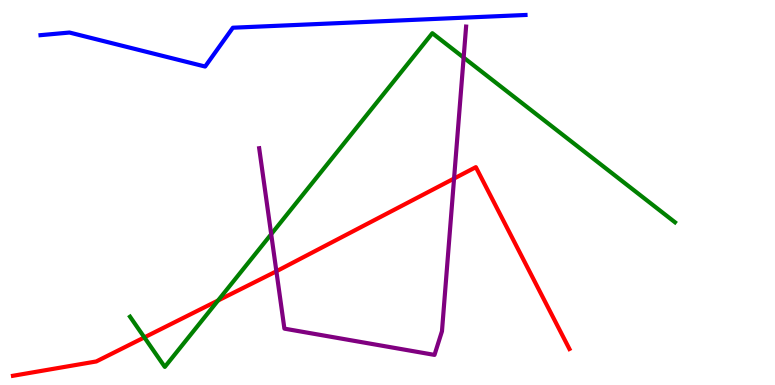[{'lines': ['blue', 'red'], 'intersections': []}, {'lines': ['green', 'red'], 'intersections': [{'x': 1.86, 'y': 1.24}, {'x': 2.81, 'y': 2.19}]}, {'lines': ['purple', 'red'], 'intersections': [{'x': 3.57, 'y': 2.95}, {'x': 5.86, 'y': 5.36}]}, {'lines': ['blue', 'green'], 'intersections': []}, {'lines': ['blue', 'purple'], 'intersections': []}, {'lines': ['green', 'purple'], 'intersections': [{'x': 3.5, 'y': 3.92}, {'x': 5.98, 'y': 8.5}]}]